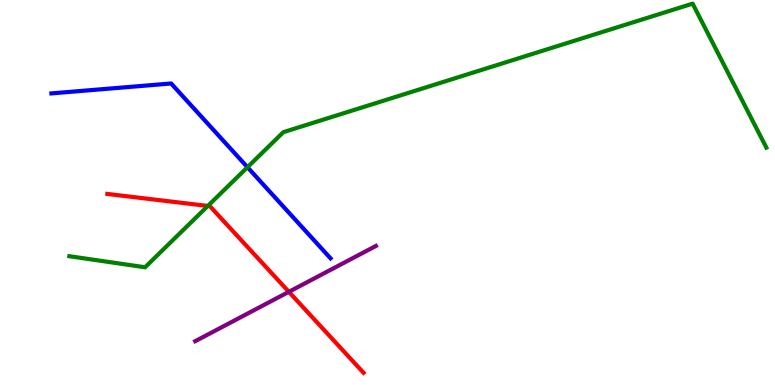[{'lines': ['blue', 'red'], 'intersections': []}, {'lines': ['green', 'red'], 'intersections': [{'x': 2.68, 'y': 4.65}]}, {'lines': ['purple', 'red'], 'intersections': [{'x': 3.73, 'y': 2.42}]}, {'lines': ['blue', 'green'], 'intersections': [{'x': 3.19, 'y': 5.66}]}, {'lines': ['blue', 'purple'], 'intersections': []}, {'lines': ['green', 'purple'], 'intersections': []}]